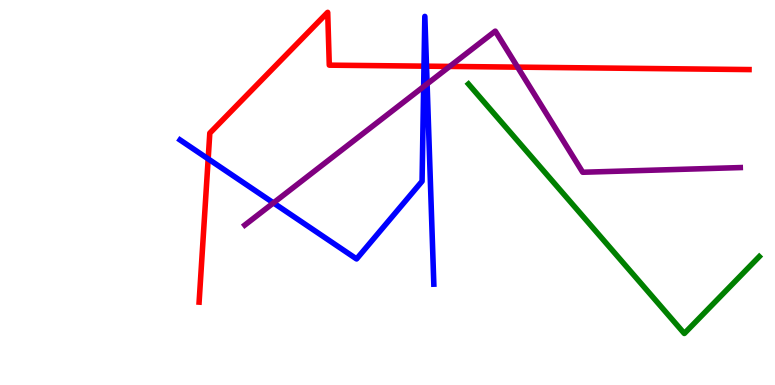[{'lines': ['blue', 'red'], 'intersections': [{'x': 2.69, 'y': 5.87}, {'x': 5.47, 'y': 8.28}, {'x': 5.5, 'y': 8.28}]}, {'lines': ['green', 'red'], 'intersections': []}, {'lines': ['purple', 'red'], 'intersections': [{'x': 5.8, 'y': 8.27}, {'x': 6.68, 'y': 8.26}]}, {'lines': ['blue', 'green'], 'intersections': []}, {'lines': ['blue', 'purple'], 'intersections': [{'x': 3.53, 'y': 4.73}, {'x': 5.47, 'y': 7.75}, {'x': 5.51, 'y': 7.82}]}, {'lines': ['green', 'purple'], 'intersections': []}]